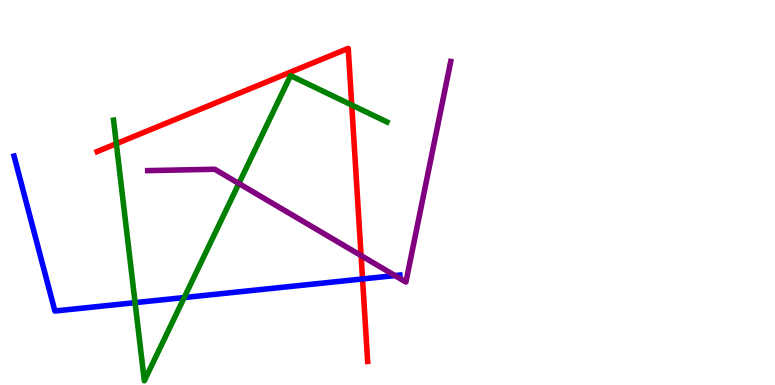[{'lines': ['blue', 'red'], 'intersections': [{'x': 4.68, 'y': 2.75}]}, {'lines': ['green', 'red'], 'intersections': [{'x': 1.5, 'y': 6.27}, {'x': 4.54, 'y': 7.27}]}, {'lines': ['purple', 'red'], 'intersections': [{'x': 4.66, 'y': 3.36}]}, {'lines': ['blue', 'green'], 'intersections': [{'x': 1.74, 'y': 2.14}, {'x': 2.38, 'y': 2.27}]}, {'lines': ['blue', 'purple'], 'intersections': [{'x': 5.1, 'y': 2.84}]}, {'lines': ['green', 'purple'], 'intersections': [{'x': 3.08, 'y': 5.23}]}]